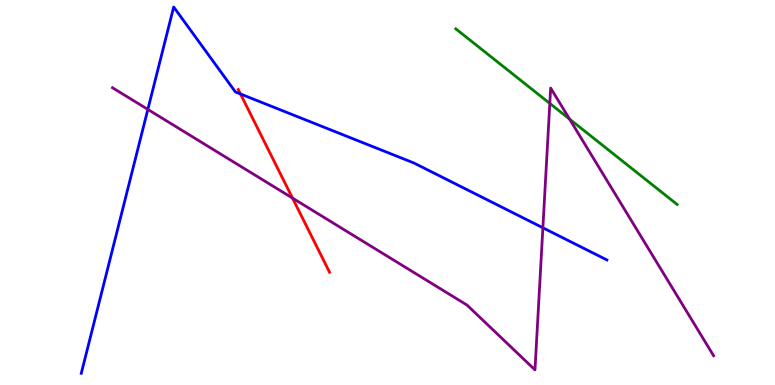[{'lines': ['blue', 'red'], 'intersections': [{'x': 3.1, 'y': 7.56}]}, {'lines': ['green', 'red'], 'intersections': []}, {'lines': ['purple', 'red'], 'intersections': [{'x': 3.77, 'y': 4.85}]}, {'lines': ['blue', 'green'], 'intersections': []}, {'lines': ['blue', 'purple'], 'intersections': [{'x': 1.91, 'y': 7.16}, {'x': 7.0, 'y': 4.08}]}, {'lines': ['green', 'purple'], 'intersections': [{'x': 7.09, 'y': 7.31}, {'x': 7.35, 'y': 6.91}]}]